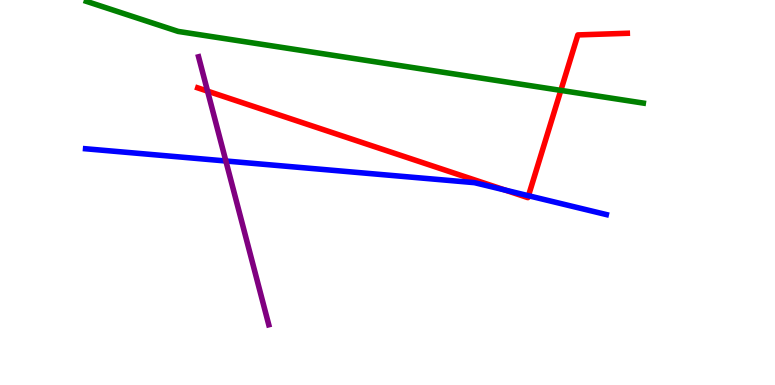[{'lines': ['blue', 'red'], 'intersections': [{'x': 6.52, 'y': 5.06}, {'x': 6.82, 'y': 4.92}]}, {'lines': ['green', 'red'], 'intersections': [{'x': 7.24, 'y': 7.65}]}, {'lines': ['purple', 'red'], 'intersections': [{'x': 2.68, 'y': 7.63}]}, {'lines': ['blue', 'green'], 'intersections': []}, {'lines': ['blue', 'purple'], 'intersections': [{'x': 2.91, 'y': 5.82}]}, {'lines': ['green', 'purple'], 'intersections': []}]